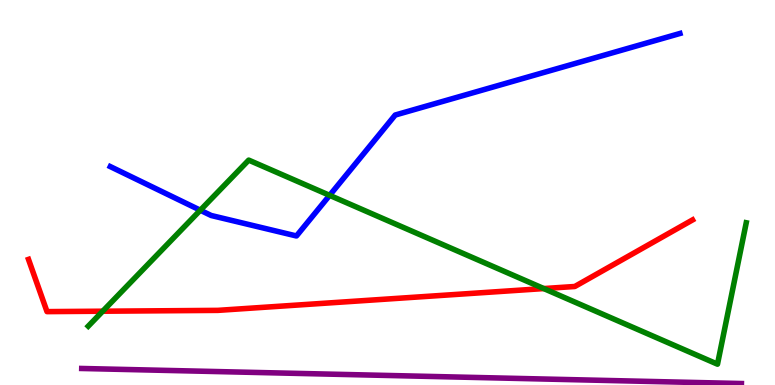[{'lines': ['blue', 'red'], 'intersections': []}, {'lines': ['green', 'red'], 'intersections': [{'x': 1.33, 'y': 1.92}, {'x': 7.02, 'y': 2.5}]}, {'lines': ['purple', 'red'], 'intersections': []}, {'lines': ['blue', 'green'], 'intersections': [{'x': 2.58, 'y': 4.54}, {'x': 4.25, 'y': 4.93}]}, {'lines': ['blue', 'purple'], 'intersections': []}, {'lines': ['green', 'purple'], 'intersections': []}]